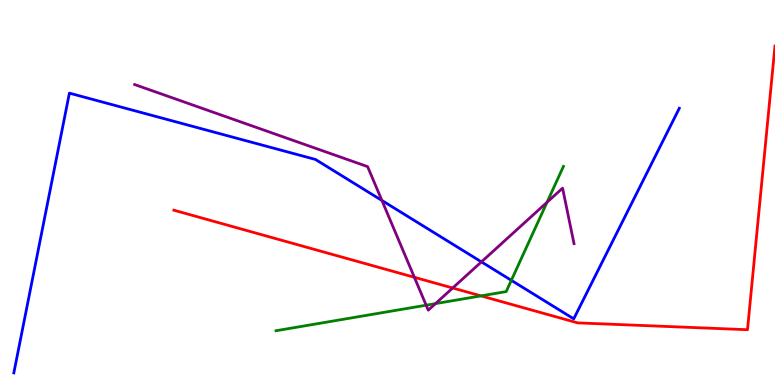[{'lines': ['blue', 'red'], 'intersections': []}, {'lines': ['green', 'red'], 'intersections': [{'x': 6.21, 'y': 2.31}]}, {'lines': ['purple', 'red'], 'intersections': [{'x': 5.35, 'y': 2.8}, {'x': 5.84, 'y': 2.52}]}, {'lines': ['blue', 'green'], 'intersections': [{'x': 6.6, 'y': 2.72}]}, {'lines': ['blue', 'purple'], 'intersections': [{'x': 4.93, 'y': 4.79}, {'x': 6.21, 'y': 3.2}]}, {'lines': ['green', 'purple'], 'intersections': [{'x': 5.5, 'y': 2.07}, {'x': 5.62, 'y': 2.11}, {'x': 7.06, 'y': 4.75}]}]